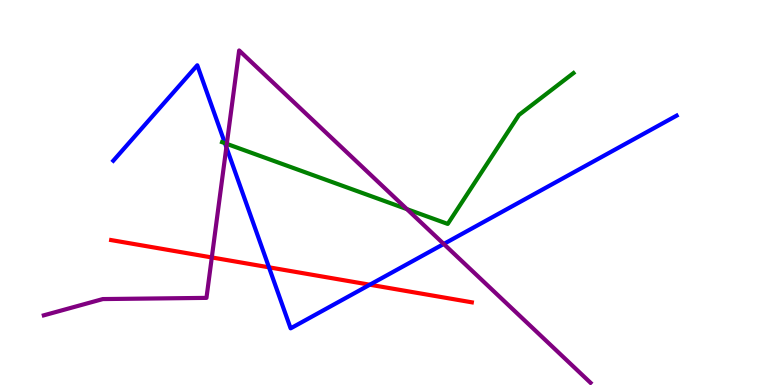[{'lines': ['blue', 'red'], 'intersections': [{'x': 3.47, 'y': 3.06}, {'x': 4.77, 'y': 2.6}]}, {'lines': ['green', 'red'], 'intersections': []}, {'lines': ['purple', 'red'], 'intersections': [{'x': 2.73, 'y': 3.31}]}, {'lines': ['blue', 'green'], 'intersections': [{'x': 2.9, 'y': 6.28}]}, {'lines': ['blue', 'purple'], 'intersections': [{'x': 2.92, 'y': 6.18}, {'x': 5.73, 'y': 3.66}]}, {'lines': ['green', 'purple'], 'intersections': [{'x': 2.93, 'y': 6.26}, {'x': 5.25, 'y': 4.57}]}]